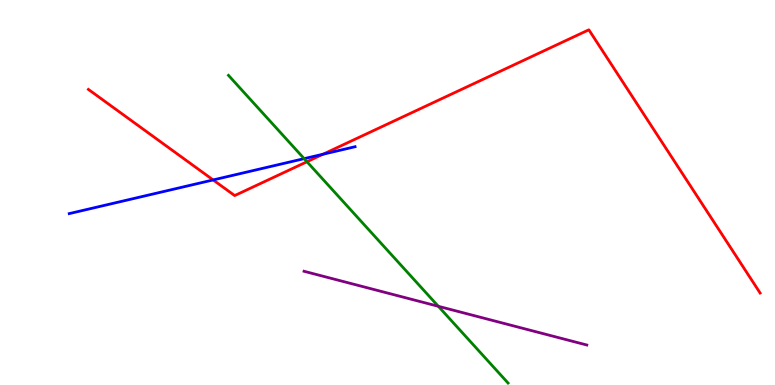[{'lines': ['blue', 'red'], 'intersections': [{'x': 2.75, 'y': 5.33}, {'x': 4.17, 'y': 5.99}]}, {'lines': ['green', 'red'], 'intersections': [{'x': 3.96, 'y': 5.8}]}, {'lines': ['purple', 'red'], 'intersections': []}, {'lines': ['blue', 'green'], 'intersections': [{'x': 3.92, 'y': 5.88}]}, {'lines': ['blue', 'purple'], 'intersections': []}, {'lines': ['green', 'purple'], 'intersections': [{'x': 5.66, 'y': 2.04}]}]